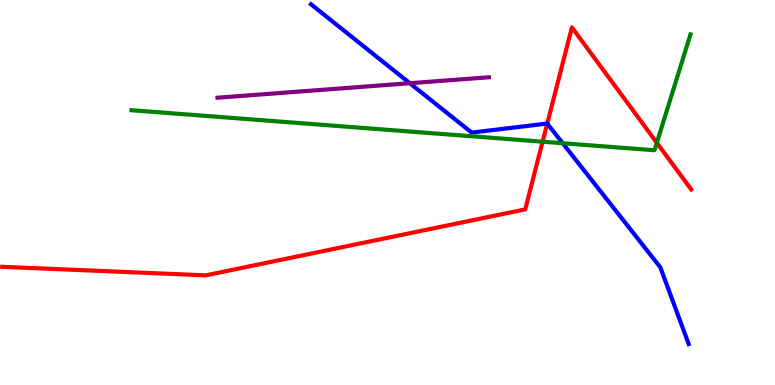[{'lines': ['blue', 'red'], 'intersections': [{'x': 7.06, 'y': 6.79}]}, {'lines': ['green', 'red'], 'intersections': [{'x': 7.0, 'y': 6.32}, {'x': 8.48, 'y': 6.29}]}, {'lines': ['purple', 'red'], 'intersections': []}, {'lines': ['blue', 'green'], 'intersections': [{'x': 7.26, 'y': 6.28}]}, {'lines': ['blue', 'purple'], 'intersections': [{'x': 5.29, 'y': 7.84}]}, {'lines': ['green', 'purple'], 'intersections': []}]